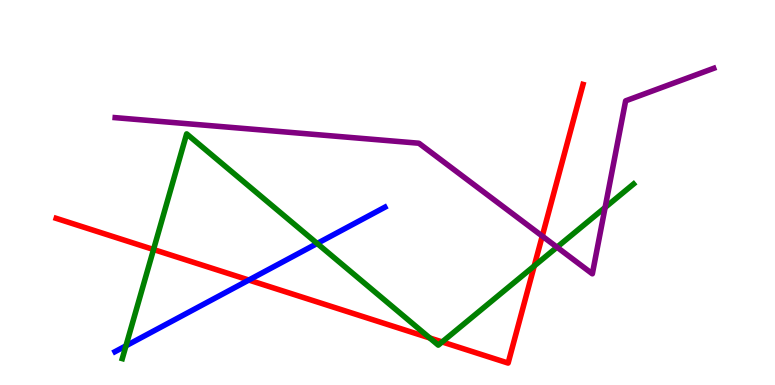[{'lines': ['blue', 'red'], 'intersections': [{'x': 3.21, 'y': 2.73}]}, {'lines': ['green', 'red'], 'intersections': [{'x': 1.98, 'y': 3.52}, {'x': 5.55, 'y': 1.22}, {'x': 5.71, 'y': 1.12}, {'x': 6.89, 'y': 3.09}]}, {'lines': ['purple', 'red'], 'intersections': [{'x': 7.0, 'y': 3.87}]}, {'lines': ['blue', 'green'], 'intersections': [{'x': 1.63, 'y': 1.02}, {'x': 4.09, 'y': 3.68}]}, {'lines': ['blue', 'purple'], 'intersections': []}, {'lines': ['green', 'purple'], 'intersections': [{'x': 7.19, 'y': 3.58}, {'x': 7.81, 'y': 4.61}]}]